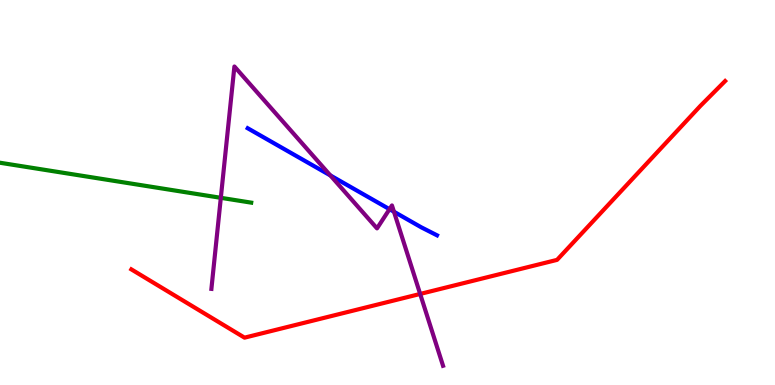[{'lines': ['blue', 'red'], 'intersections': []}, {'lines': ['green', 'red'], 'intersections': []}, {'lines': ['purple', 'red'], 'intersections': [{'x': 5.42, 'y': 2.36}]}, {'lines': ['blue', 'green'], 'intersections': []}, {'lines': ['blue', 'purple'], 'intersections': [{'x': 4.26, 'y': 5.44}, {'x': 5.03, 'y': 4.57}, {'x': 5.08, 'y': 4.5}]}, {'lines': ['green', 'purple'], 'intersections': [{'x': 2.85, 'y': 4.86}]}]